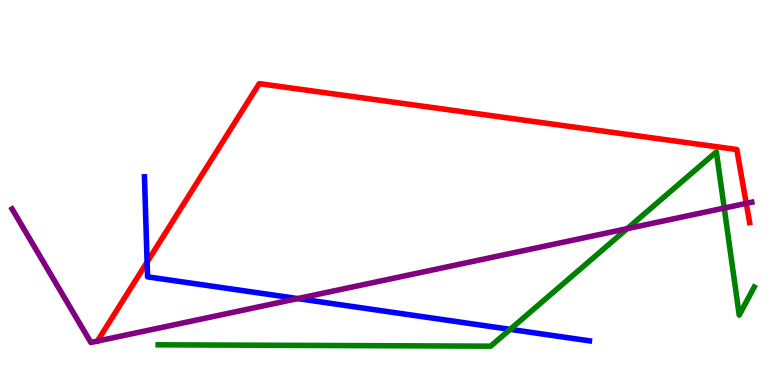[{'lines': ['blue', 'red'], 'intersections': [{'x': 1.9, 'y': 3.19}]}, {'lines': ['green', 'red'], 'intersections': []}, {'lines': ['purple', 'red'], 'intersections': [{'x': 9.63, 'y': 4.72}]}, {'lines': ['blue', 'green'], 'intersections': [{'x': 6.58, 'y': 1.45}]}, {'lines': ['blue', 'purple'], 'intersections': [{'x': 3.84, 'y': 2.24}]}, {'lines': ['green', 'purple'], 'intersections': [{'x': 8.09, 'y': 4.06}, {'x': 9.34, 'y': 4.6}]}]